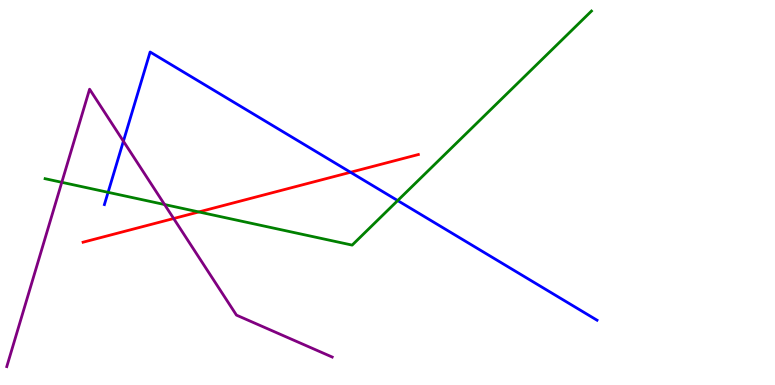[{'lines': ['blue', 'red'], 'intersections': [{'x': 4.52, 'y': 5.53}]}, {'lines': ['green', 'red'], 'intersections': [{'x': 2.57, 'y': 4.5}]}, {'lines': ['purple', 'red'], 'intersections': [{'x': 2.24, 'y': 4.32}]}, {'lines': ['blue', 'green'], 'intersections': [{'x': 1.39, 'y': 5.0}, {'x': 5.13, 'y': 4.79}]}, {'lines': ['blue', 'purple'], 'intersections': [{'x': 1.59, 'y': 6.33}]}, {'lines': ['green', 'purple'], 'intersections': [{'x': 0.797, 'y': 5.26}, {'x': 2.12, 'y': 4.69}]}]